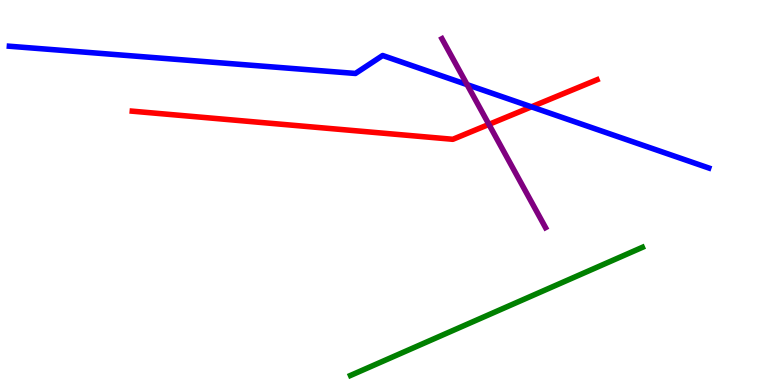[{'lines': ['blue', 'red'], 'intersections': [{'x': 6.86, 'y': 7.23}]}, {'lines': ['green', 'red'], 'intersections': []}, {'lines': ['purple', 'red'], 'intersections': [{'x': 6.31, 'y': 6.77}]}, {'lines': ['blue', 'green'], 'intersections': []}, {'lines': ['blue', 'purple'], 'intersections': [{'x': 6.03, 'y': 7.8}]}, {'lines': ['green', 'purple'], 'intersections': []}]